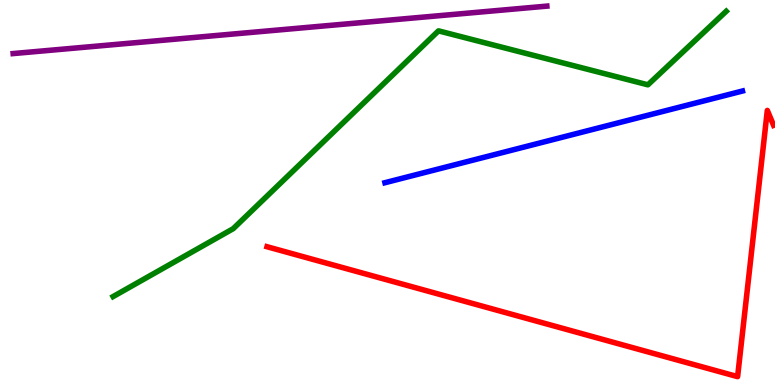[{'lines': ['blue', 'red'], 'intersections': []}, {'lines': ['green', 'red'], 'intersections': []}, {'lines': ['purple', 'red'], 'intersections': []}, {'lines': ['blue', 'green'], 'intersections': []}, {'lines': ['blue', 'purple'], 'intersections': []}, {'lines': ['green', 'purple'], 'intersections': []}]